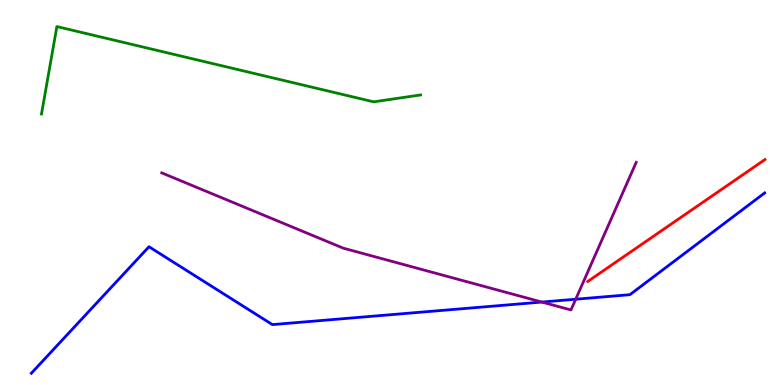[{'lines': ['blue', 'red'], 'intersections': []}, {'lines': ['green', 'red'], 'intersections': []}, {'lines': ['purple', 'red'], 'intersections': []}, {'lines': ['blue', 'green'], 'intersections': []}, {'lines': ['blue', 'purple'], 'intersections': [{'x': 6.99, 'y': 2.15}, {'x': 7.43, 'y': 2.23}]}, {'lines': ['green', 'purple'], 'intersections': []}]